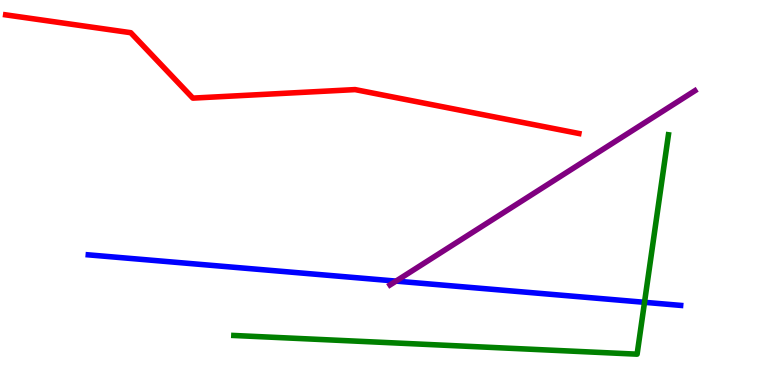[{'lines': ['blue', 'red'], 'intersections': []}, {'lines': ['green', 'red'], 'intersections': []}, {'lines': ['purple', 'red'], 'intersections': []}, {'lines': ['blue', 'green'], 'intersections': [{'x': 8.32, 'y': 2.15}]}, {'lines': ['blue', 'purple'], 'intersections': [{'x': 5.11, 'y': 2.7}]}, {'lines': ['green', 'purple'], 'intersections': []}]